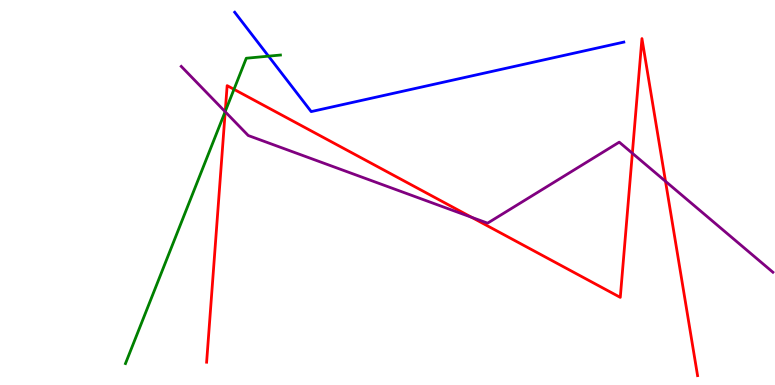[{'lines': ['blue', 'red'], 'intersections': []}, {'lines': ['green', 'red'], 'intersections': [{'x': 2.91, 'y': 7.1}, {'x': 3.02, 'y': 7.68}]}, {'lines': ['purple', 'red'], 'intersections': [{'x': 2.91, 'y': 7.1}, {'x': 6.09, 'y': 4.36}, {'x': 8.16, 'y': 6.02}, {'x': 8.59, 'y': 5.29}]}, {'lines': ['blue', 'green'], 'intersections': [{'x': 3.46, 'y': 8.54}]}, {'lines': ['blue', 'purple'], 'intersections': []}, {'lines': ['green', 'purple'], 'intersections': [{'x': 2.91, 'y': 7.1}]}]